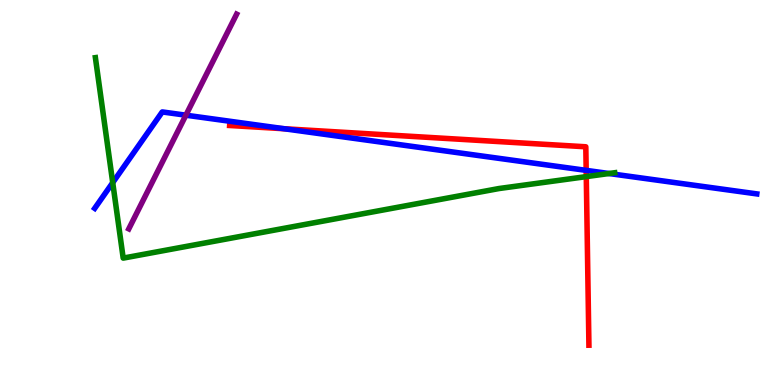[{'lines': ['blue', 'red'], 'intersections': [{'x': 3.67, 'y': 6.66}, {'x': 7.56, 'y': 5.57}]}, {'lines': ['green', 'red'], 'intersections': [{'x': 7.56, 'y': 5.41}]}, {'lines': ['purple', 'red'], 'intersections': []}, {'lines': ['blue', 'green'], 'intersections': [{'x': 1.45, 'y': 5.26}, {'x': 7.86, 'y': 5.49}]}, {'lines': ['blue', 'purple'], 'intersections': [{'x': 2.4, 'y': 7.01}]}, {'lines': ['green', 'purple'], 'intersections': []}]